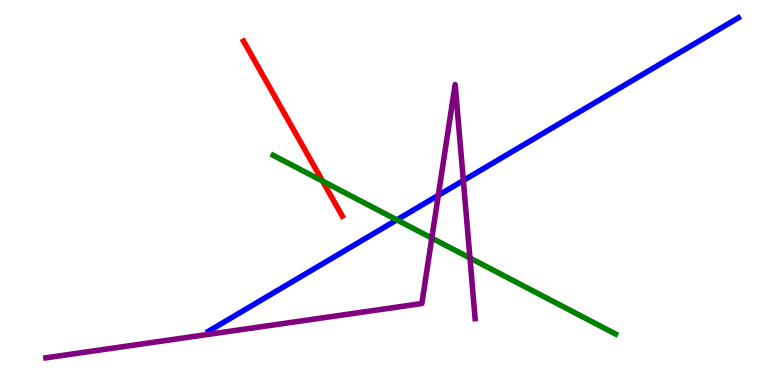[{'lines': ['blue', 'red'], 'intersections': []}, {'lines': ['green', 'red'], 'intersections': [{'x': 4.16, 'y': 5.3}]}, {'lines': ['purple', 'red'], 'intersections': []}, {'lines': ['blue', 'green'], 'intersections': [{'x': 5.12, 'y': 4.29}]}, {'lines': ['blue', 'purple'], 'intersections': [{'x': 5.66, 'y': 4.93}, {'x': 5.98, 'y': 5.31}]}, {'lines': ['green', 'purple'], 'intersections': [{'x': 5.57, 'y': 3.82}, {'x': 6.06, 'y': 3.3}]}]